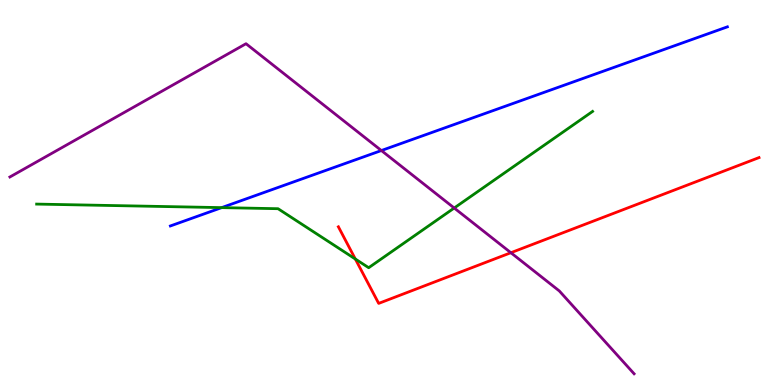[{'lines': ['blue', 'red'], 'intersections': []}, {'lines': ['green', 'red'], 'intersections': [{'x': 4.59, 'y': 3.27}]}, {'lines': ['purple', 'red'], 'intersections': [{'x': 6.59, 'y': 3.44}]}, {'lines': ['blue', 'green'], 'intersections': [{'x': 2.86, 'y': 4.61}]}, {'lines': ['blue', 'purple'], 'intersections': [{'x': 4.92, 'y': 6.09}]}, {'lines': ['green', 'purple'], 'intersections': [{'x': 5.86, 'y': 4.6}]}]